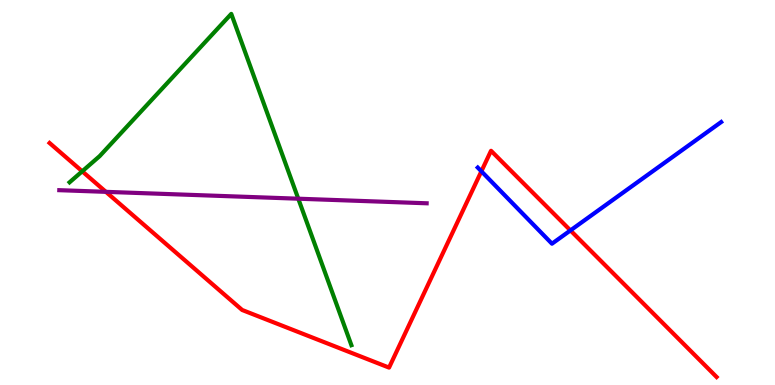[{'lines': ['blue', 'red'], 'intersections': [{'x': 6.21, 'y': 5.55}, {'x': 7.36, 'y': 4.02}]}, {'lines': ['green', 'red'], 'intersections': [{'x': 1.06, 'y': 5.55}]}, {'lines': ['purple', 'red'], 'intersections': [{'x': 1.37, 'y': 5.02}]}, {'lines': ['blue', 'green'], 'intersections': []}, {'lines': ['blue', 'purple'], 'intersections': []}, {'lines': ['green', 'purple'], 'intersections': [{'x': 3.85, 'y': 4.84}]}]